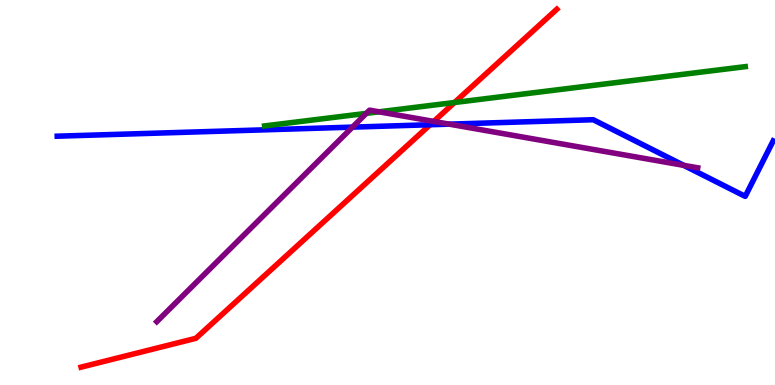[{'lines': ['blue', 'red'], 'intersections': [{'x': 5.55, 'y': 6.76}]}, {'lines': ['green', 'red'], 'intersections': [{'x': 5.86, 'y': 7.34}]}, {'lines': ['purple', 'red'], 'intersections': [{'x': 5.6, 'y': 6.85}]}, {'lines': ['blue', 'green'], 'intersections': []}, {'lines': ['blue', 'purple'], 'intersections': [{'x': 4.55, 'y': 6.7}, {'x': 5.8, 'y': 6.78}, {'x': 8.82, 'y': 5.71}]}, {'lines': ['green', 'purple'], 'intersections': [{'x': 4.73, 'y': 7.05}, {'x': 4.89, 'y': 7.1}]}]